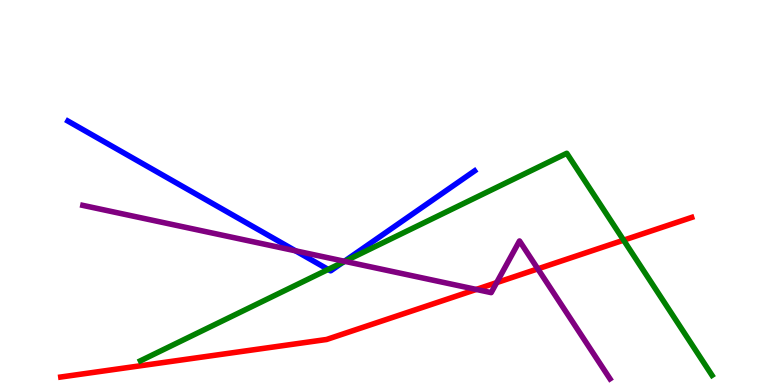[{'lines': ['blue', 'red'], 'intersections': []}, {'lines': ['green', 'red'], 'intersections': [{'x': 8.05, 'y': 3.76}]}, {'lines': ['purple', 'red'], 'intersections': [{'x': 6.15, 'y': 2.48}, {'x': 6.41, 'y': 2.66}, {'x': 6.94, 'y': 3.02}]}, {'lines': ['blue', 'green'], 'intersections': [{'x': 4.23, 'y': 3.0}, {'x': 4.43, 'y': 3.19}]}, {'lines': ['blue', 'purple'], 'intersections': [{'x': 3.81, 'y': 3.49}, {'x': 4.44, 'y': 3.21}]}, {'lines': ['green', 'purple'], 'intersections': [{'x': 4.45, 'y': 3.21}]}]